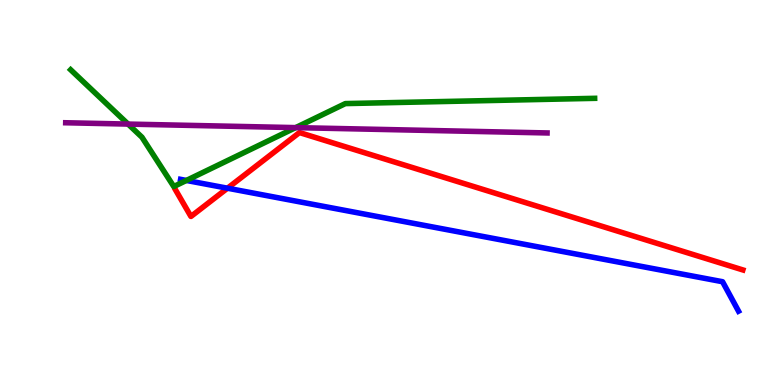[{'lines': ['blue', 'red'], 'intersections': [{'x': 2.94, 'y': 5.11}]}, {'lines': ['green', 'red'], 'intersections': []}, {'lines': ['purple', 'red'], 'intersections': []}, {'lines': ['blue', 'green'], 'intersections': [{'x': 2.4, 'y': 5.31}]}, {'lines': ['blue', 'purple'], 'intersections': []}, {'lines': ['green', 'purple'], 'intersections': [{'x': 1.65, 'y': 6.78}, {'x': 3.81, 'y': 6.69}]}]